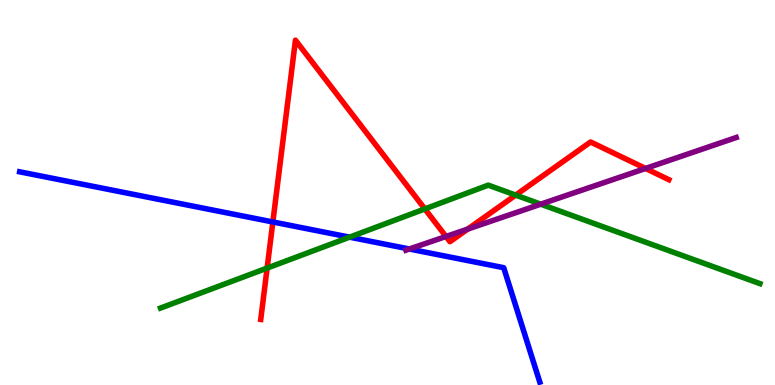[{'lines': ['blue', 'red'], 'intersections': [{'x': 3.52, 'y': 4.23}]}, {'lines': ['green', 'red'], 'intersections': [{'x': 3.45, 'y': 3.04}, {'x': 5.48, 'y': 4.57}, {'x': 6.65, 'y': 4.93}]}, {'lines': ['purple', 'red'], 'intersections': [{'x': 5.75, 'y': 3.86}, {'x': 6.04, 'y': 4.05}, {'x': 8.33, 'y': 5.62}]}, {'lines': ['blue', 'green'], 'intersections': [{'x': 4.51, 'y': 3.84}]}, {'lines': ['blue', 'purple'], 'intersections': [{'x': 5.28, 'y': 3.53}]}, {'lines': ['green', 'purple'], 'intersections': [{'x': 6.98, 'y': 4.7}]}]